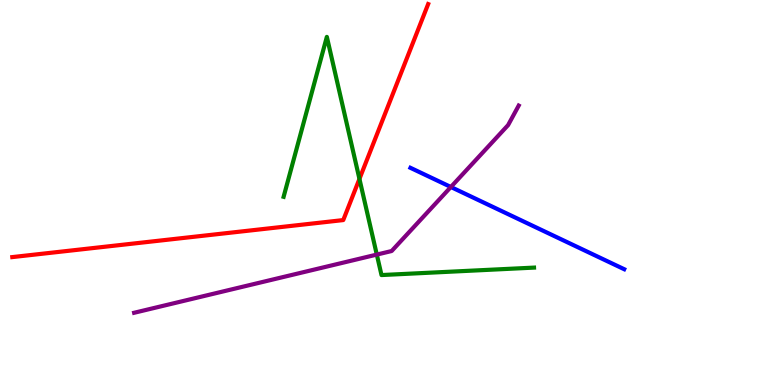[{'lines': ['blue', 'red'], 'intersections': []}, {'lines': ['green', 'red'], 'intersections': [{'x': 4.64, 'y': 5.35}]}, {'lines': ['purple', 'red'], 'intersections': []}, {'lines': ['blue', 'green'], 'intersections': []}, {'lines': ['blue', 'purple'], 'intersections': [{'x': 5.82, 'y': 5.14}]}, {'lines': ['green', 'purple'], 'intersections': [{'x': 4.86, 'y': 3.39}]}]